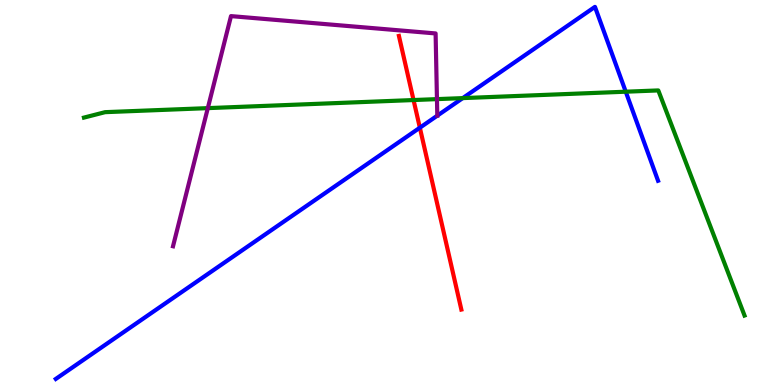[{'lines': ['blue', 'red'], 'intersections': [{'x': 5.42, 'y': 6.68}]}, {'lines': ['green', 'red'], 'intersections': [{'x': 5.34, 'y': 7.4}]}, {'lines': ['purple', 'red'], 'intersections': []}, {'lines': ['blue', 'green'], 'intersections': [{'x': 5.97, 'y': 7.45}, {'x': 8.07, 'y': 7.62}]}, {'lines': ['blue', 'purple'], 'intersections': [{'x': 5.64, 'y': 7.0}]}, {'lines': ['green', 'purple'], 'intersections': [{'x': 2.68, 'y': 7.19}, {'x': 5.64, 'y': 7.43}]}]